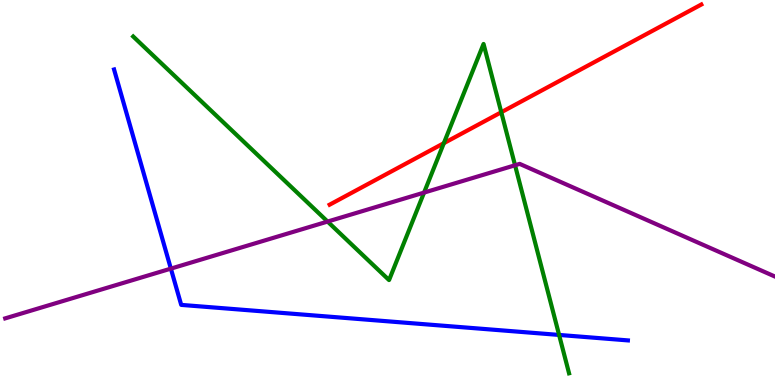[{'lines': ['blue', 'red'], 'intersections': []}, {'lines': ['green', 'red'], 'intersections': [{'x': 5.73, 'y': 6.28}, {'x': 6.47, 'y': 7.08}]}, {'lines': ['purple', 'red'], 'intersections': []}, {'lines': ['blue', 'green'], 'intersections': [{'x': 7.21, 'y': 1.3}]}, {'lines': ['blue', 'purple'], 'intersections': [{'x': 2.2, 'y': 3.02}]}, {'lines': ['green', 'purple'], 'intersections': [{'x': 4.23, 'y': 4.25}, {'x': 5.47, 'y': 5.0}, {'x': 6.65, 'y': 5.71}]}]